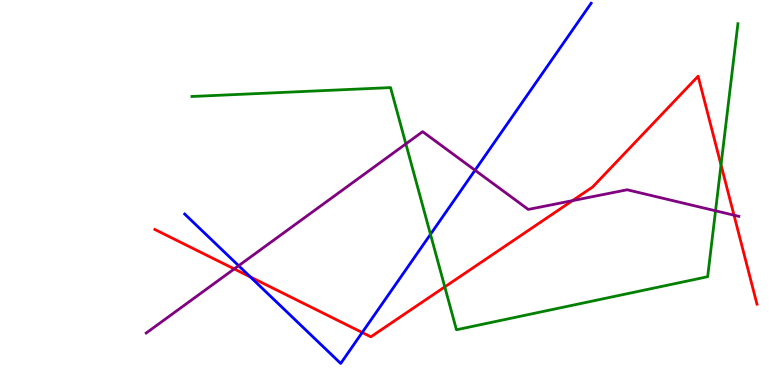[{'lines': ['blue', 'red'], 'intersections': [{'x': 3.23, 'y': 2.81}, {'x': 4.67, 'y': 1.36}]}, {'lines': ['green', 'red'], 'intersections': [{'x': 5.74, 'y': 2.55}, {'x': 9.3, 'y': 5.72}]}, {'lines': ['purple', 'red'], 'intersections': [{'x': 3.02, 'y': 3.02}, {'x': 7.39, 'y': 4.79}, {'x': 9.47, 'y': 4.41}]}, {'lines': ['blue', 'green'], 'intersections': [{'x': 5.55, 'y': 3.91}]}, {'lines': ['blue', 'purple'], 'intersections': [{'x': 3.08, 'y': 3.1}, {'x': 6.13, 'y': 5.58}]}, {'lines': ['green', 'purple'], 'intersections': [{'x': 5.24, 'y': 6.26}, {'x': 9.23, 'y': 4.52}]}]